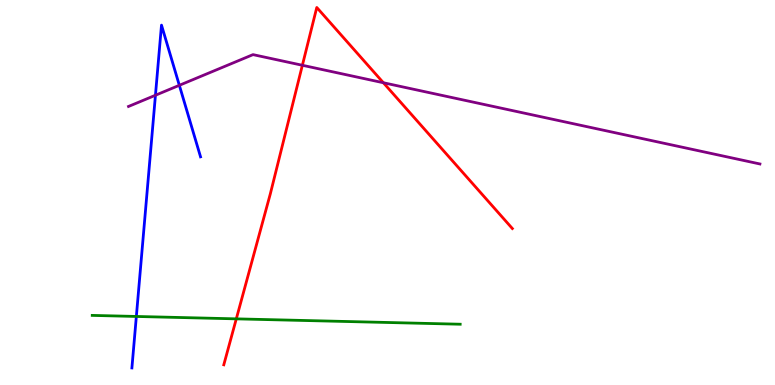[{'lines': ['blue', 'red'], 'intersections': []}, {'lines': ['green', 'red'], 'intersections': [{'x': 3.05, 'y': 1.72}]}, {'lines': ['purple', 'red'], 'intersections': [{'x': 3.9, 'y': 8.3}, {'x': 4.95, 'y': 7.85}]}, {'lines': ['blue', 'green'], 'intersections': [{'x': 1.76, 'y': 1.78}]}, {'lines': ['blue', 'purple'], 'intersections': [{'x': 2.01, 'y': 7.53}, {'x': 2.31, 'y': 7.78}]}, {'lines': ['green', 'purple'], 'intersections': []}]